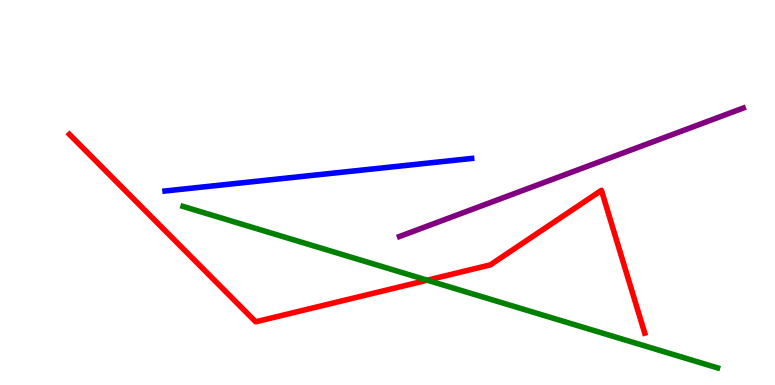[{'lines': ['blue', 'red'], 'intersections': []}, {'lines': ['green', 'red'], 'intersections': [{'x': 5.51, 'y': 2.72}]}, {'lines': ['purple', 'red'], 'intersections': []}, {'lines': ['blue', 'green'], 'intersections': []}, {'lines': ['blue', 'purple'], 'intersections': []}, {'lines': ['green', 'purple'], 'intersections': []}]